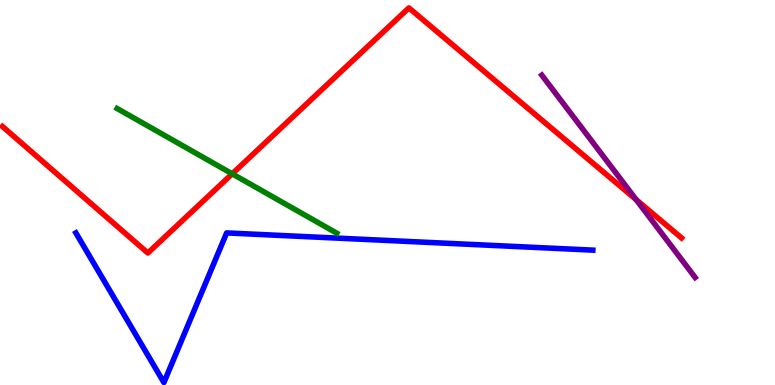[{'lines': ['blue', 'red'], 'intersections': []}, {'lines': ['green', 'red'], 'intersections': [{'x': 3.0, 'y': 5.49}]}, {'lines': ['purple', 'red'], 'intersections': [{'x': 8.21, 'y': 4.81}]}, {'lines': ['blue', 'green'], 'intersections': []}, {'lines': ['blue', 'purple'], 'intersections': []}, {'lines': ['green', 'purple'], 'intersections': []}]